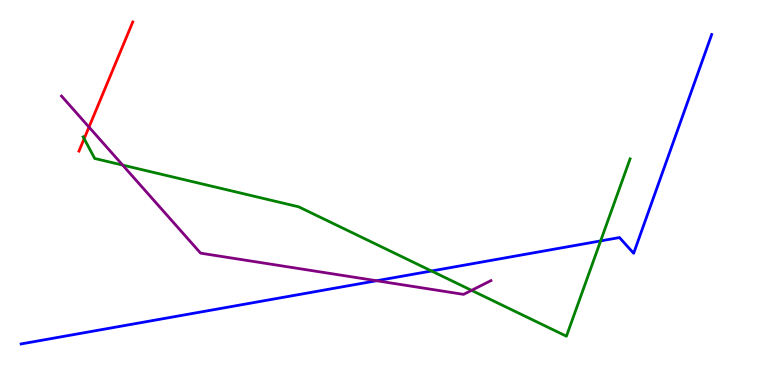[{'lines': ['blue', 'red'], 'intersections': []}, {'lines': ['green', 'red'], 'intersections': [{'x': 1.09, 'y': 6.4}]}, {'lines': ['purple', 'red'], 'intersections': [{'x': 1.15, 'y': 6.7}]}, {'lines': ['blue', 'green'], 'intersections': [{'x': 5.57, 'y': 2.96}, {'x': 7.75, 'y': 3.74}]}, {'lines': ['blue', 'purple'], 'intersections': [{'x': 4.86, 'y': 2.71}]}, {'lines': ['green', 'purple'], 'intersections': [{'x': 1.58, 'y': 5.71}, {'x': 6.08, 'y': 2.46}]}]